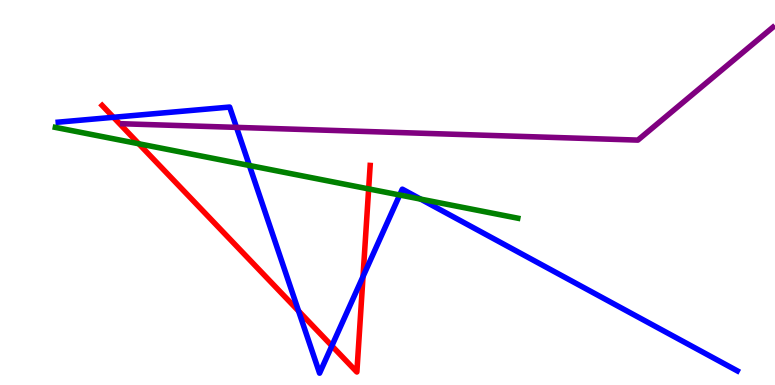[{'lines': ['blue', 'red'], 'intersections': [{'x': 1.46, 'y': 6.95}, {'x': 3.85, 'y': 1.92}, {'x': 4.28, 'y': 1.02}, {'x': 4.68, 'y': 2.82}]}, {'lines': ['green', 'red'], 'intersections': [{'x': 1.79, 'y': 6.27}, {'x': 4.76, 'y': 5.09}]}, {'lines': ['purple', 'red'], 'intersections': []}, {'lines': ['blue', 'green'], 'intersections': [{'x': 3.22, 'y': 5.7}, {'x': 5.16, 'y': 4.94}, {'x': 5.43, 'y': 4.83}]}, {'lines': ['blue', 'purple'], 'intersections': [{'x': 3.05, 'y': 6.69}]}, {'lines': ['green', 'purple'], 'intersections': []}]